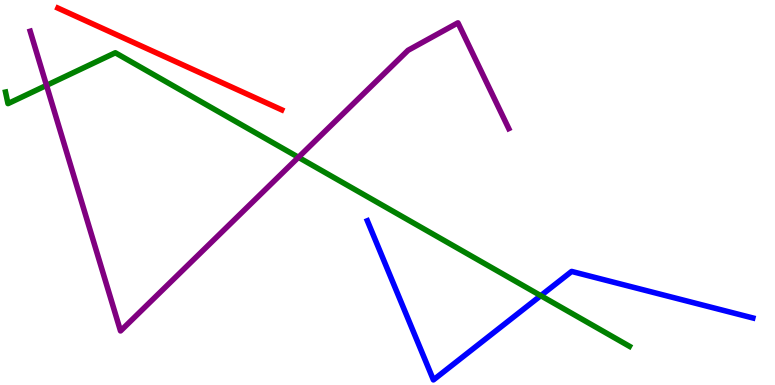[{'lines': ['blue', 'red'], 'intersections': []}, {'lines': ['green', 'red'], 'intersections': []}, {'lines': ['purple', 'red'], 'intersections': []}, {'lines': ['blue', 'green'], 'intersections': [{'x': 6.98, 'y': 2.32}]}, {'lines': ['blue', 'purple'], 'intersections': []}, {'lines': ['green', 'purple'], 'intersections': [{'x': 0.6, 'y': 7.78}, {'x': 3.85, 'y': 5.91}]}]